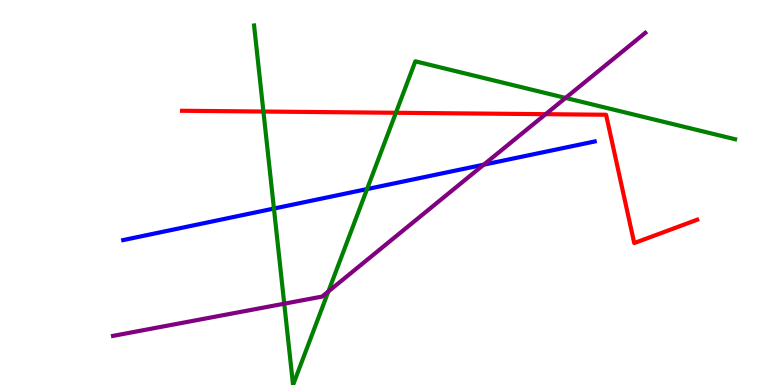[{'lines': ['blue', 'red'], 'intersections': []}, {'lines': ['green', 'red'], 'intersections': [{'x': 3.4, 'y': 7.1}, {'x': 5.11, 'y': 7.07}]}, {'lines': ['purple', 'red'], 'intersections': [{'x': 7.04, 'y': 7.03}]}, {'lines': ['blue', 'green'], 'intersections': [{'x': 3.53, 'y': 4.58}, {'x': 4.74, 'y': 5.09}]}, {'lines': ['blue', 'purple'], 'intersections': [{'x': 6.24, 'y': 5.72}]}, {'lines': ['green', 'purple'], 'intersections': [{'x': 3.67, 'y': 2.11}, {'x': 4.24, 'y': 2.43}, {'x': 7.3, 'y': 7.46}]}]